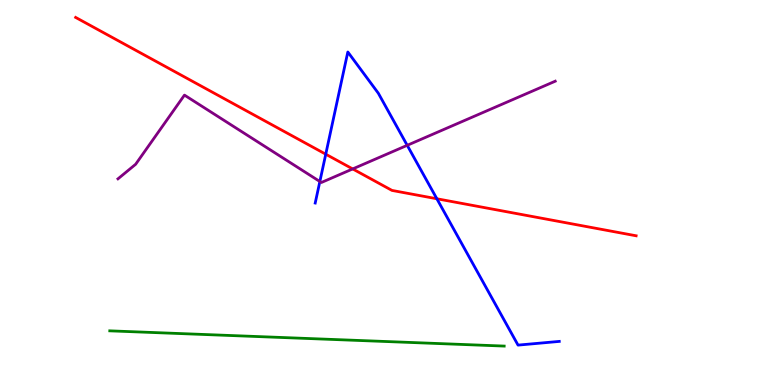[{'lines': ['blue', 'red'], 'intersections': [{'x': 4.2, 'y': 5.99}, {'x': 5.64, 'y': 4.84}]}, {'lines': ['green', 'red'], 'intersections': []}, {'lines': ['purple', 'red'], 'intersections': [{'x': 4.55, 'y': 5.61}]}, {'lines': ['blue', 'green'], 'intersections': []}, {'lines': ['blue', 'purple'], 'intersections': [{'x': 4.13, 'y': 5.29}, {'x': 5.25, 'y': 6.23}]}, {'lines': ['green', 'purple'], 'intersections': []}]